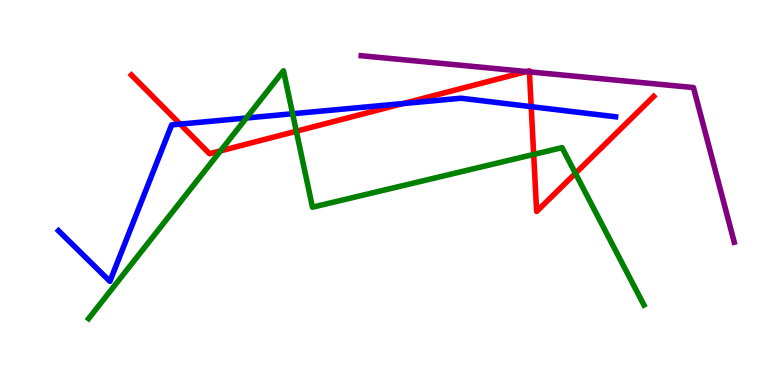[{'lines': ['blue', 'red'], 'intersections': [{'x': 2.32, 'y': 6.78}, {'x': 5.2, 'y': 7.31}, {'x': 6.85, 'y': 7.23}]}, {'lines': ['green', 'red'], 'intersections': [{'x': 2.85, 'y': 6.08}, {'x': 3.82, 'y': 6.59}, {'x': 6.89, 'y': 5.99}, {'x': 7.42, 'y': 5.5}]}, {'lines': ['purple', 'red'], 'intersections': [{'x': 6.79, 'y': 8.14}, {'x': 6.83, 'y': 8.13}]}, {'lines': ['blue', 'green'], 'intersections': [{'x': 3.18, 'y': 6.93}, {'x': 3.78, 'y': 7.05}]}, {'lines': ['blue', 'purple'], 'intersections': []}, {'lines': ['green', 'purple'], 'intersections': []}]